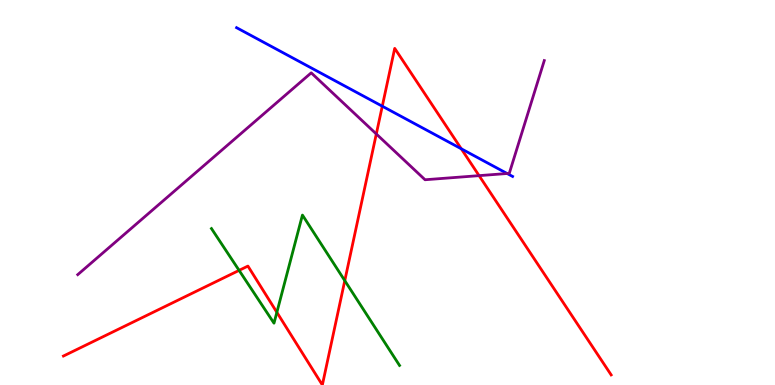[{'lines': ['blue', 'red'], 'intersections': [{'x': 4.93, 'y': 7.24}, {'x': 5.95, 'y': 6.14}]}, {'lines': ['green', 'red'], 'intersections': [{'x': 3.09, 'y': 2.98}, {'x': 3.57, 'y': 1.89}, {'x': 4.45, 'y': 2.71}]}, {'lines': ['purple', 'red'], 'intersections': [{'x': 4.86, 'y': 6.52}, {'x': 6.18, 'y': 5.44}]}, {'lines': ['blue', 'green'], 'intersections': []}, {'lines': ['blue', 'purple'], 'intersections': [{'x': 6.54, 'y': 5.49}]}, {'lines': ['green', 'purple'], 'intersections': []}]